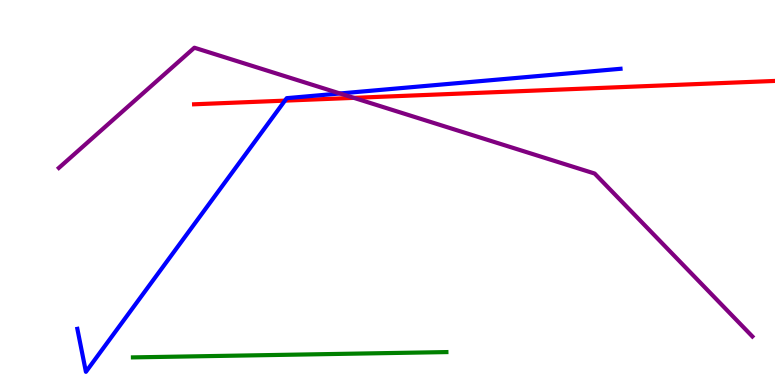[{'lines': ['blue', 'red'], 'intersections': [{'x': 3.68, 'y': 7.39}]}, {'lines': ['green', 'red'], 'intersections': []}, {'lines': ['purple', 'red'], 'intersections': [{'x': 4.57, 'y': 7.46}]}, {'lines': ['blue', 'green'], 'intersections': []}, {'lines': ['blue', 'purple'], 'intersections': [{'x': 4.39, 'y': 7.57}]}, {'lines': ['green', 'purple'], 'intersections': []}]